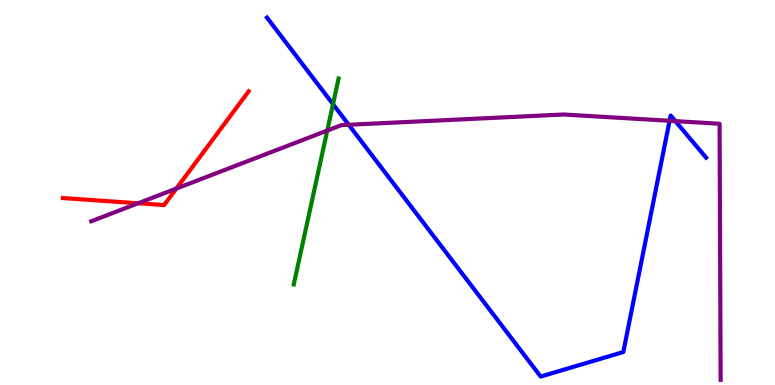[{'lines': ['blue', 'red'], 'intersections': []}, {'lines': ['green', 'red'], 'intersections': []}, {'lines': ['purple', 'red'], 'intersections': [{'x': 1.78, 'y': 4.72}, {'x': 2.28, 'y': 5.1}]}, {'lines': ['blue', 'green'], 'intersections': [{'x': 4.3, 'y': 7.29}]}, {'lines': ['blue', 'purple'], 'intersections': [{'x': 4.5, 'y': 6.76}, {'x': 8.64, 'y': 6.86}, {'x': 8.71, 'y': 6.85}]}, {'lines': ['green', 'purple'], 'intersections': [{'x': 4.22, 'y': 6.61}]}]